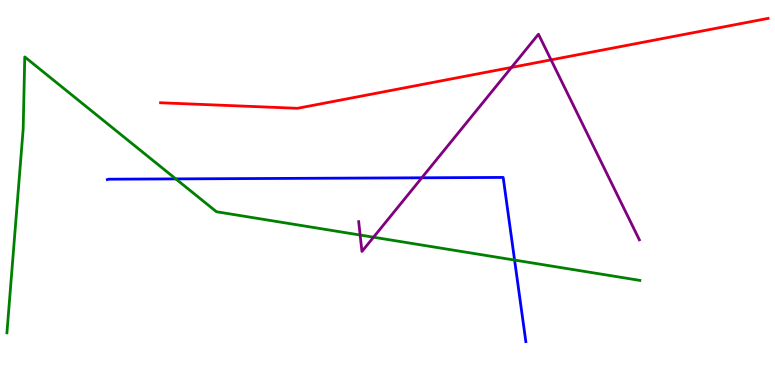[{'lines': ['blue', 'red'], 'intersections': []}, {'lines': ['green', 'red'], 'intersections': []}, {'lines': ['purple', 'red'], 'intersections': [{'x': 6.6, 'y': 8.25}, {'x': 7.11, 'y': 8.45}]}, {'lines': ['blue', 'green'], 'intersections': [{'x': 2.27, 'y': 5.35}, {'x': 6.64, 'y': 3.24}]}, {'lines': ['blue', 'purple'], 'intersections': [{'x': 5.44, 'y': 5.38}]}, {'lines': ['green', 'purple'], 'intersections': [{'x': 4.65, 'y': 3.9}, {'x': 4.82, 'y': 3.84}]}]